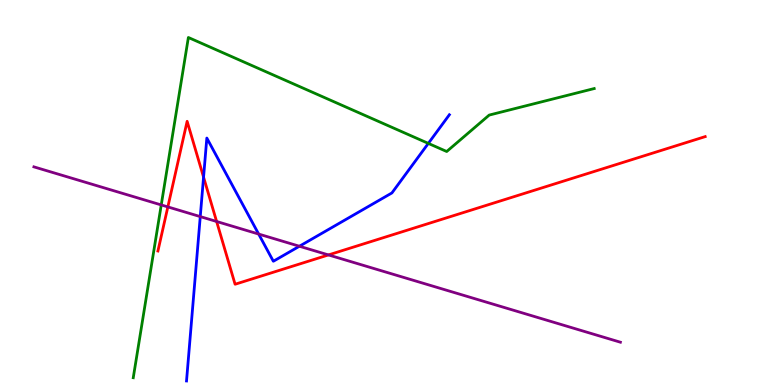[{'lines': ['blue', 'red'], 'intersections': [{'x': 2.63, 'y': 5.4}]}, {'lines': ['green', 'red'], 'intersections': []}, {'lines': ['purple', 'red'], 'intersections': [{'x': 2.17, 'y': 4.63}, {'x': 2.8, 'y': 4.25}, {'x': 4.24, 'y': 3.38}]}, {'lines': ['blue', 'green'], 'intersections': [{'x': 5.53, 'y': 6.28}]}, {'lines': ['blue', 'purple'], 'intersections': [{'x': 2.58, 'y': 4.37}, {'x': 3.34, 'y': 3.92}, {'x': 3.86, 'y': 3.6}]}, {'lines': ['green', 'purple'], 'intersections': [{'x': 2.08, 'y': 4.68}]}]